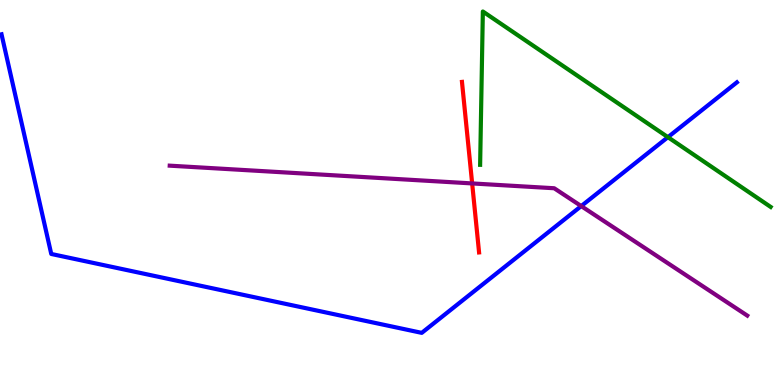[{'lines': ['blue', 'red'], 'intersections': []}, {'lines': ['green', 'red'], 'intersections': []}, {'lines': ['purple', 'red'], 'intersections': [{'x': 6.09, 'y': 5.24}]}, {'lines': ['blue', 'green'], 'intersections': [{'x': 8.62, 'y': 6.44}]}, {'lines': ['blue', 'purple'], 'intersections': [{'x': 7.5, 'y': 4.65}]}, {'lines': ['green', 'purple'], 'intersections': []}]